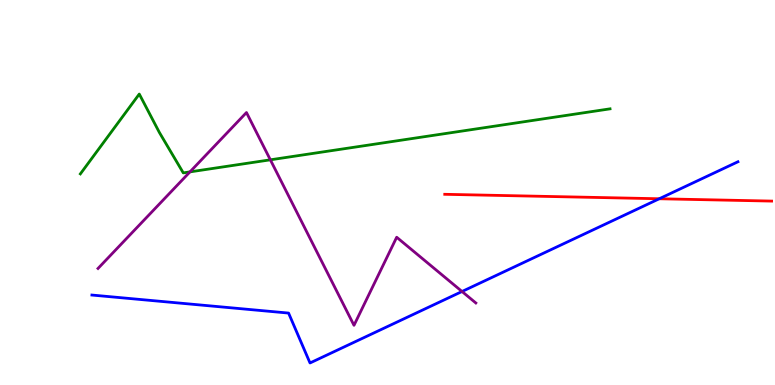[{'lines': ['blue', 'red'], 'intersections': [{'x': 8.51, 'y': 4.84}]}, {'lines': ['green', 'red'], 'intersections': []}, {'lines': ['purple', 'red'], 'intersections': []}, {'lines': ['blue', 'green'], 'intersections': []}, {'lines': ['blue', 'purple'], 'intersections': [{'x': 5.96, 'y': 2.43}]}, {'lines': ['green', 'purple'], 'intersections': [{'x': 2.45, 'y': 5.54}, {'x': 3.49, 'y': 5.85}]}]